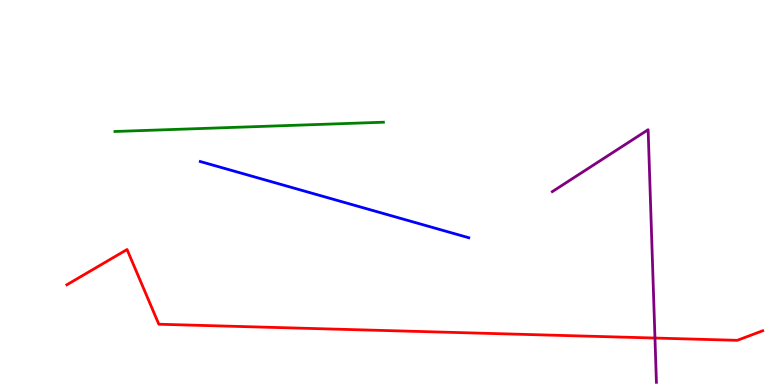[{'lines': ['blue', 'red'], 'intersections': []}, {'lines': ['green', 'red'], 'intersections': []}, {'lines': ['purple', 'red'], 'intersections': [{'x': 8.45, 'y': 1.22}]}, {'lines': ['blue', 'green'], 'intersections': []}, {'lines': ['blue', 'purple'], 'intersections': []}, {'lines': ['green', 'purple'], 'intersections': []}]